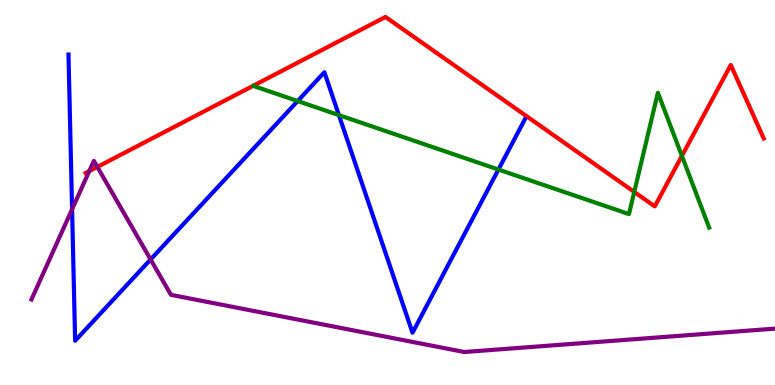[{'lines': ['blue', 'red'], 'intersections': []}, {'lines': ['green', 'red'], 'intersections': [{'x': 8.18, 'y': 5.01}, {'x': 8.8, 'y': 5.95}]}, {'lines': ['purple', 'red'], 'intersections': [{'x': 1.15, 'y': 5.55}, {'x': 1.26, 'y': 5.66}]}, {'lines': ['blue', 'green'], 'intersections': [{'x': 3.84, 'y': 7.38}, {'x': 4.37, 'y': 7.01}, {'x': 6.43, 'y': 5.6}]}, {'lines': ['blue', 'purple'], 'intersections': [{'x': 0.93, 'y': 4.56}, {'x': 1.94, 'y': 3.26}]}, {'lines': ['green', 'purple'], 'intersections': []}]